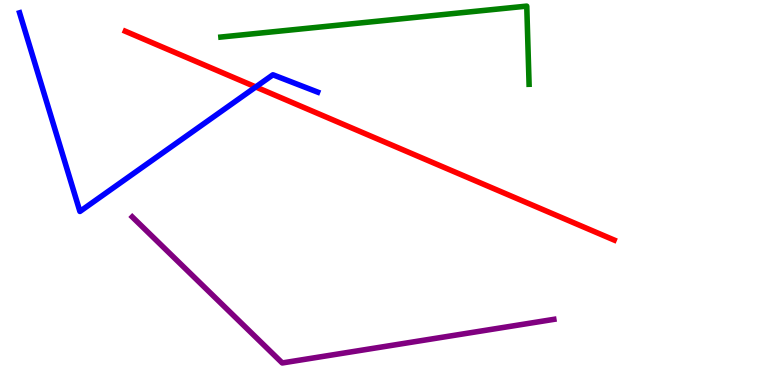[{'lines': ['blue', 'red'], 'intersections': [{'x': 3.3, 'y': 7.74}]}, {'lines': ['green', 'red'], 'intersections': []}, {'lines': ['purple', 'red'], 'intersections': []}, {'lines': ['blue', 'green'], 'intersections': []}, {'lines': ['blue', 'purple'], 'intersections': []}, {'lines': ['green', 'purple'], 'intersections': []}]